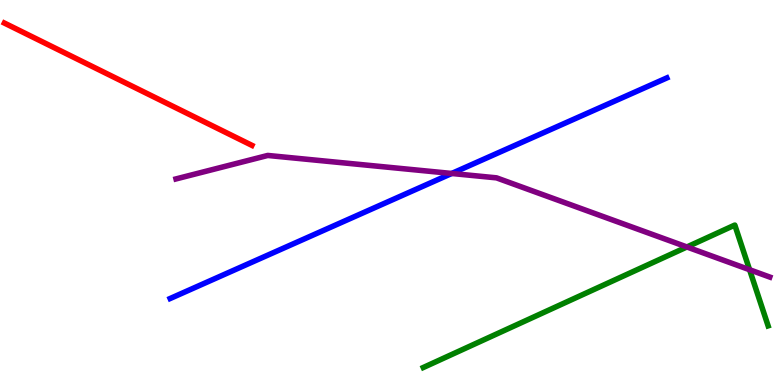[{'lines': ['blue', 'red'], 'intersections': []}, {'lines': ['green', 'red'], 'intersections': []}, {'lines': ['purple', 'red'], 'intersections': []}, {'lines': ['blue', 'green'], 'intersections': []}, {'lines': ['blue', 'purple'], 'intersections': [{'x': 5.83, 'y': 5.49}]}, {'lines': ['green', 'purple'], 'intersections': [{'x': 8.86, 'y': 3.59}, {'x': 9.67, 'y': 2.99}]}]